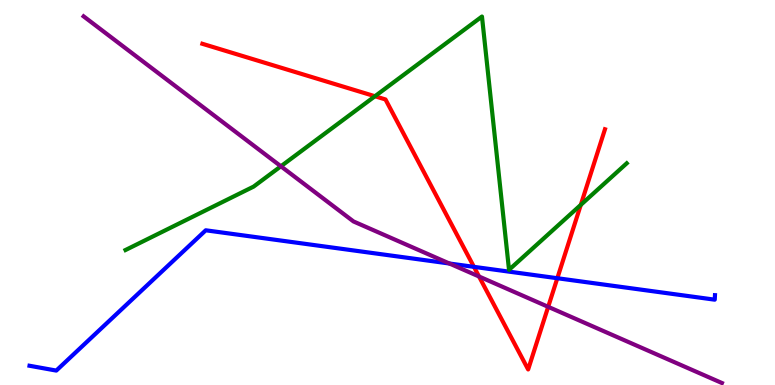[{'lines': ['blue', 'red'], 'intersections': [{'x': 6.12, 'y': 3.07}, {'x': 7.19, 'y': 2.77}]}, {'lines': ['green', 'red'], 'intersections': [{'x': 4.84, 'y': 7.5}, {'x': 7.49, 'y': 4.68}]}, {'lines': ['purple', 'red'], 'intersections': [{'x': 6.18, 'y': 2.82}, {'x': 7.07, 'y': 2.03}]}, {'lines': ['blue', 'green'], 'intersections': []}, {'lines': ['blue', 'purple'], 'intersections': [{'x': 5.8, 'y': 3.16}]}, {'lines': ['green', 'purple'], 'intersections': [{'x': 3.62, 'y': 5.68}]}]